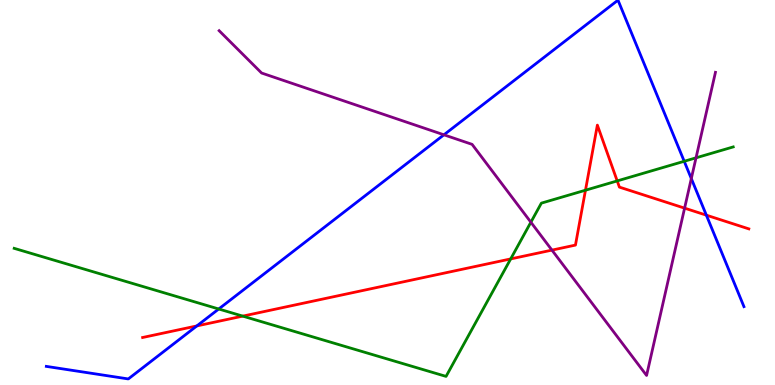[{'lines': ['blue', 'red'], 'intersections': [{'x': 2.54, 'y': 1.53}, {'x': 9.11, 'y': 4.41}]}, {'lines': ['green', 'red'], 'intersections': [{'x': 3.13, 'y': 1.79}, {'x': 6.59, 'y': 3.27}, {'x': 7.55, 'y': 5.06}, {'x': 7.96, 'y': 5.3}]}, {'lines': ['purple', 'red'], 'intersections': [{'x': 7.12, 'y': 3.5}, {'x': 8.83, 'y': 4.59}]}, {'lines': ['blue', 'green'], 'intersections': [{'x': 2.82, 'y': 1.97}, {'x': 8.83, 'y': 5.81}]}, {'lines': ['blue', 'purple'], 'intersections': [{'x': 5.73, 'y': 6.5}, {'x': 8.92, 'y': 5.36}]}, {'lines': ['green', 'purple'], 'intersections': [{'x': 6.85, 'y': 4.23}, {'x': 8.98, 'y': 5.9}]}]